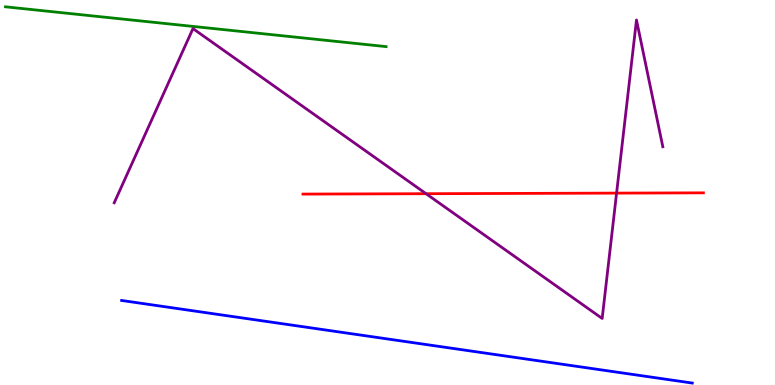[{'lines': ['blue', 'red'], 'intersections': []}, {'lines': ['green', 'red'], 'intersections': []}, {'lines': ['purple', 'red'], 'intersections': [{'x': 5.5, 'y': 4.97}, {'x': 7.96, 'y': 4.98}]}, {'lines': ['blue', 'green'], 'intersections': []}, {'lines': ['blue', 'purple'], 'intersections': []}, {'lines': ['green', 'purple'], 'intersections': []}]